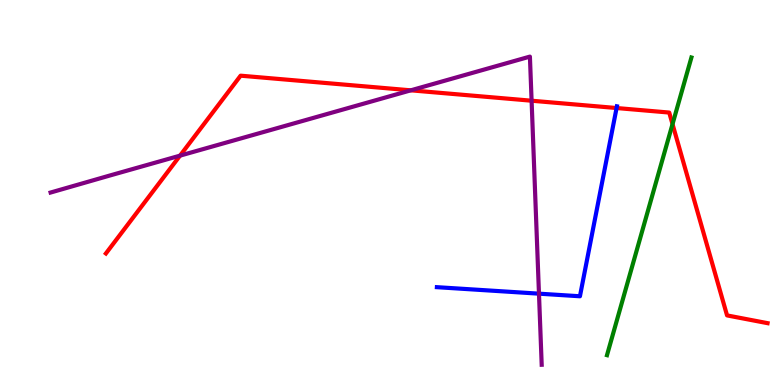[{'lines': ['blue', 'red'], 'intersections': [{'x': 7.96, 'y': 7.19}]}, {'lines': ['green', 'red'], 'intersections': [{'x': 8.68, 'y': 6.78}]}, {'lines': ['purple', 'red'], 'intersections': [{'x': 2.32, 'y': 5.96}, {'x': 5.3, 'y': 7.65}, {'x': 6.86, 'y': 7.38}]}, {'lines': ['blue', 'green'], 'intersections': []}, {'lines': ['blue', 'purple'], 'intersections': [{'x': 6.95, 'y': 2.37}]}, {'lines': ['green', 'purple'], 'intersections': []}]